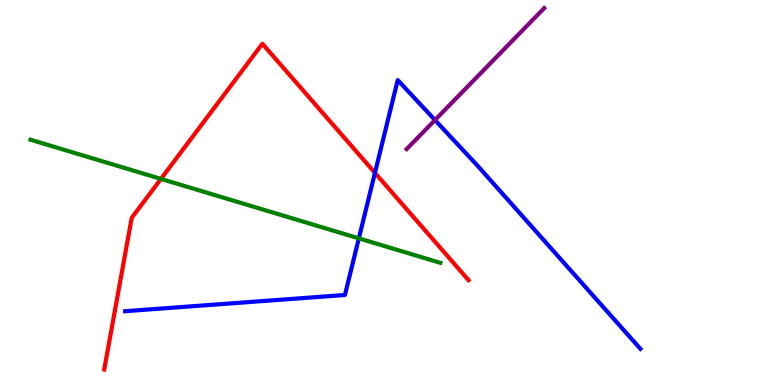[{'lines': ['blue', 'red'], 'intersections': [{'x': 4.84, 'y': 5.51}]}, {'lines': ['green', 'red'], 'intersections': [{'x': 2.08, 'y': 5.35}]}, {'lines': ['purple', 'red'], 'intersections': []}, {'lines': ['blue', 'green'], 'intersections': [{'x': 4.63, 'y': 3.81}]}, {'lines': ['blue', 'purple'], 'intersections': [{'x': 5.61, 'y': 6.88}]}, {'lines': ['green', 'purple'], 'intersections': []}]